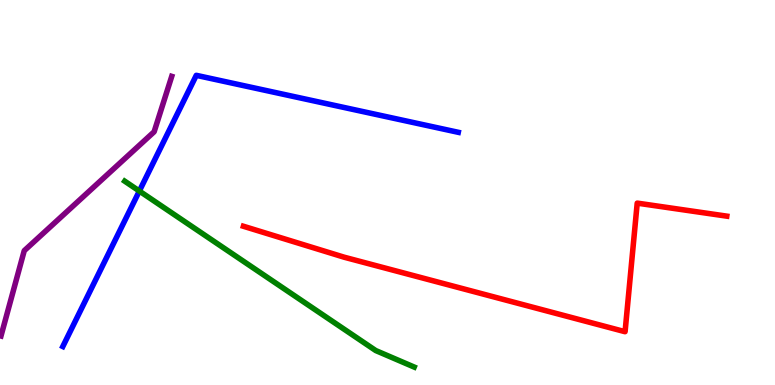[{'lines': ['blue', 'red'], 'intersections': []}, {'lines': ['green', 'red'], 'intersections': []}, {'lines': ['purple', 'red'], 'intersections': []}, {'lines': ['blue', 'green'], 'intersections': [{'x': 1.8, 'y': 5.04}]}, {'lines': ['blue', 'purple'], 'intersections': []}, {'lines': ['green', 'purple'], 'intersections': []}]